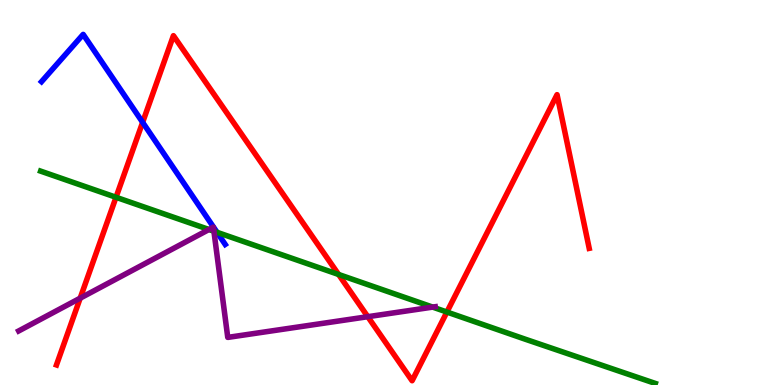[{'lines': ['blue', 'red'], 'intersections': [{'x': 1.84, 'y': 6.82}]}, {'lines': ['green', 'red'], 'intersections': [{'x': 1.5, 'y': 4.88}, {'x': 4.37, 'y': 2.87}, {'x': 5.77, 'y': 1.9}]}, {'lines': ['purple', 'red'], 'intersections': [{'x': 1.03, 'y': 2.26}, {'x': 4.75, 'y': 1.77}]}, {'lines': ['blue', 'green'], 'intersections': [{'x': 2.8, 'y': 3.97}]}, {'lines': ['blue', 'purple'], 'intersections': []}, {'lines': ['green', 'purple'], 'intersections': [{'x': 2.7, 'y': 4.04}, {'x': 2.76, 'y': 3.99}, {'x': 5.58, 'y': 2.02}]}]